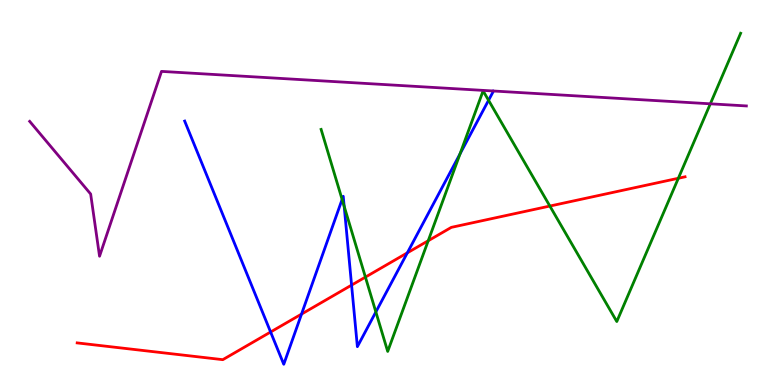[{'lines': ['blue', 'red'], 'intersections': [{'x': 3.49, 'y': 1.38}, {'x': 3.89, 'y': 1.84}, {'x': 4.54, 'y': 2.59}, {'x': 5.26, 'y': 3.43}]}, {'lines': ['green', 'red'], 'intersections': [{'x': 4.71, 'y': 2.8}, {'x': 5.53, 'y': 3.75}, {'x': 7.09, 'y': 4.65}, {'x': 8.75, 'y': 5.37}]}, {'lines': ['purple', 'red'], 'intersections': []}, {'lines': ['blue', 'green'], 'intersections': [{'x': 4.41, 'y': 4.82}, {'x': 4.44, 'y': 4.64}, {'x': 4.85, 'y': 1.9}, {'x': 5.94, 'y': 6.0}, {'x': 6.3, 'y': 7.4}]}, {'lines': ['blue', 'purple'], 'intersections': []}, {'lines': ['green', 'purple'], 'intersections': [{'x': 9.17, 'y': 7.3}]}]